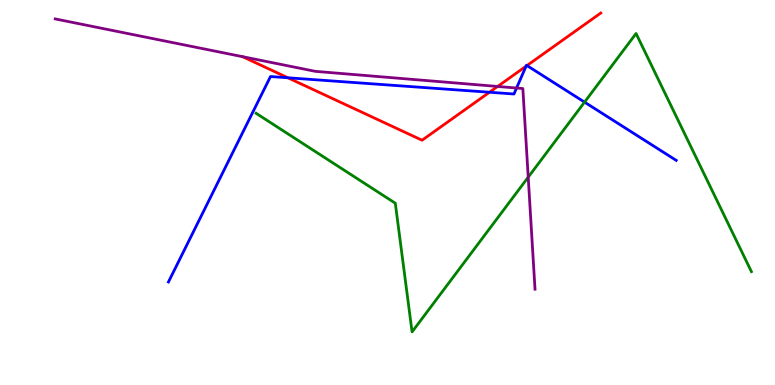[{'lines': ['blue', 'red'], 'intersections': [{'x': 3.71, 'y': 7.98}, {'x': 6.32, 'y': 7.6}, {'x': 6.79, 'y': 8.28}, {'x': 6.8, 'y': 8.3}]}, {'lines': ['green', 'red'], 'intersections': []}, {'lines': ['purple', 'red'], 'intersections': [{'x': 6.42, 'y': 7.75}]}, {'lines': ['blue', 'green'], 'intersections': [{'x': 7.54, 'y': 7.35}]}, {'lines': ['blue', 'purple'], 'intersections': [{'x': 6.67, 'y': 7.71}]}, {'lines': ['green', 'purple'], 'intersections': [{'x': 6.82, 'y': 5.4}]}]